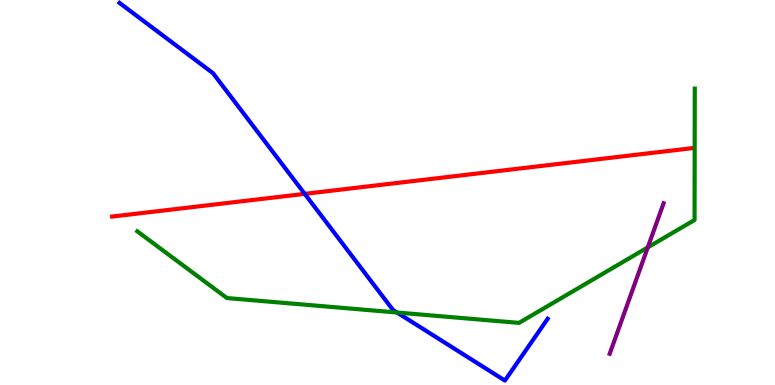[{'lines': ['blue', 'red'], 'intersections': [{'x': 3.93, 'y': 4.96}]}, {'lines': ['green', 'red'], 'intersections': []}, {'lines': ['purple', 'red'], 'intersections': []}, {'lines': ['blue', 'green'], 'intersections': [{'x': 5.12, 'y': 1.88}]}, {'lines': ['blue', 'purple'], 'intersections': []}, {'lines': ['green', 'purple'], 'intersections': [{'x': 8.36, 'y': 3.57}]}]